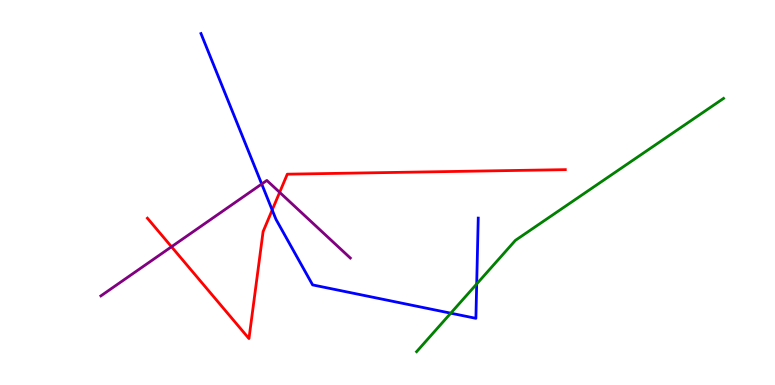[{'lines': ['blue', 'red'], 'intersections': [{'x': 3.51, 'y': 4.55}]}, {'lines': ['green', 'red'], 'intersections': []}, {'lines': ['purple', 'red'], 'intersections': [{'x': 2.21, 'y': 3.59}, {'x': 3.61, 'y': 5.0}]}, {'lines': ['blue', 'green'], 'intersections': [{'x': 5.82, 'y': 1.87}, {'x': 6.15, 'y': 2.62}]}, {'lines': ['blue', 'purple'], 'intersections': [{'x': 3.38, 'y': 5.22}]}, {'lines': ['green', 'purple'], 'intersections': []}]